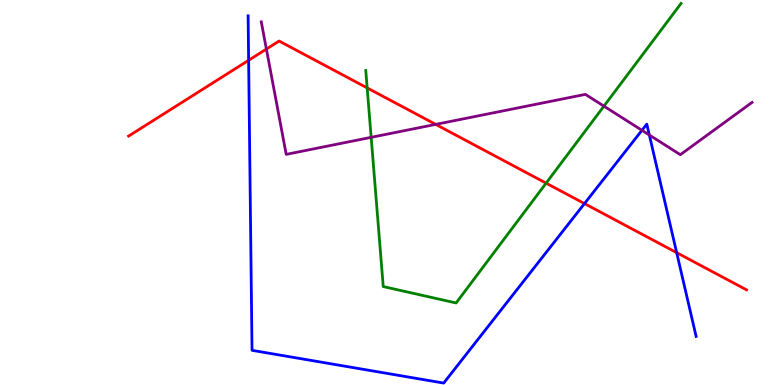[{'lines': ['blue', 'red'], 'intersections': [{'x': 3.21, 'y': 8.43}, {'x': 7.54, 'y': 4.71}, {'x': 8.73, 'y': 3.44}]}, {'lines': ['green', 'red'], 'intersections': [{'x': 4.74, 'y': 7.72}, {'x': 7.05, 'y': 5.24}]}, {'lines': ['purple', 'red'], 'intersections': [{'x': 3.44, 'y': 8.73}, {'x': 5.62, 'y': 6.77}]}, {'lines': ['blue', 'green'], 'intersections': []}, {'lines': ['blue', 'purple'], 'intersections': [{'x': 8.28, 'y': 6.62}, {'x': 8.38, 'y': 6.49}]}, {'lines': ['green', 'purple'], 'intersections': [{'x': 4.79, 'y': 6.43}, {'x': 7.79, 'y': 7.24}]}]